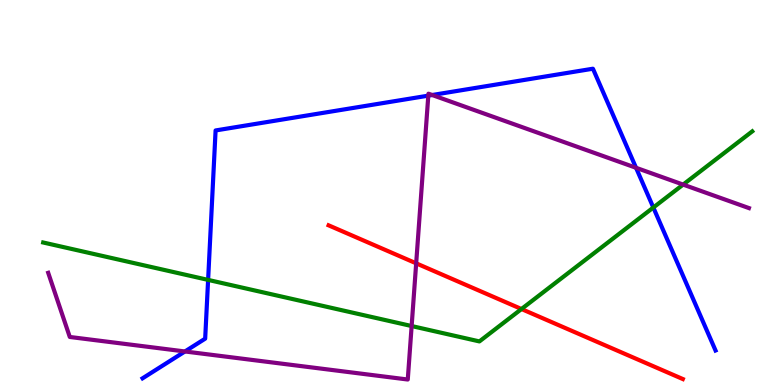[{'lines': ['blue', 'red'], 'intersections': []}, {'lines': ['green', 'red'], 'intersections': [{'x': 6.73, 'y': 1.97}]}, {'lines': ['purple', 'red'], 'intersections': [{'x': 5.37, 'y': 3.16}]}, {'lines': ['blue', 'green'], 'intersections': [{'x': 2.69, 'y': 2.73}, {'x': 8.43, 'y': 4.61}]}, {'lines': ['blue', 'purple'], 'intersections': [{'x': 2.39, 'y': 0.871}, {'x': 5.53, 'y': 7.52}, {'x': 5.58, 'y': 7.53}, {'x': 8.21, 'y': 5.64}]}, {'lines': ['green', 'purple'], 'intersections': [{'x': 5.31, 'y': 1.53}, {'x': 8.81, 'y': 5.21}]}]